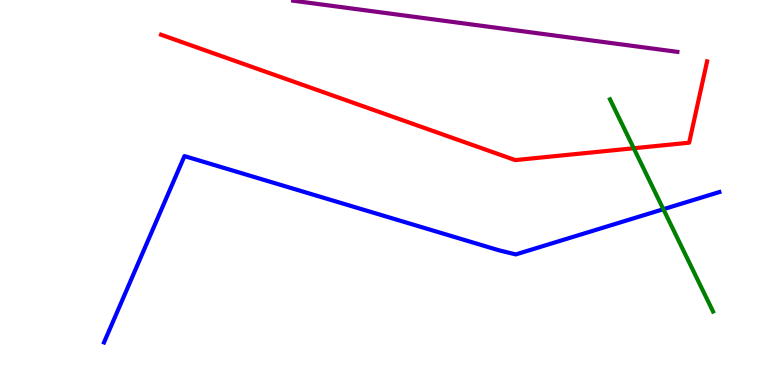[{'lines': ['blue', 'red'], 'intersections': []}, {'lines': ['green', 'red'], 'intersections': [{'x': 8.18, 'y': 6.15}]}, {'lines': ['purple', 'red'], 'intersections': []}, {'lines': ['blue', 'green'], 'intersections': [{'x': 8.56, 'y': 4.57}]}, {'lines': ['blue', 'purple'], 'intersections': []}, {'lines': ['green', 'purple'], 'intersections': []}]